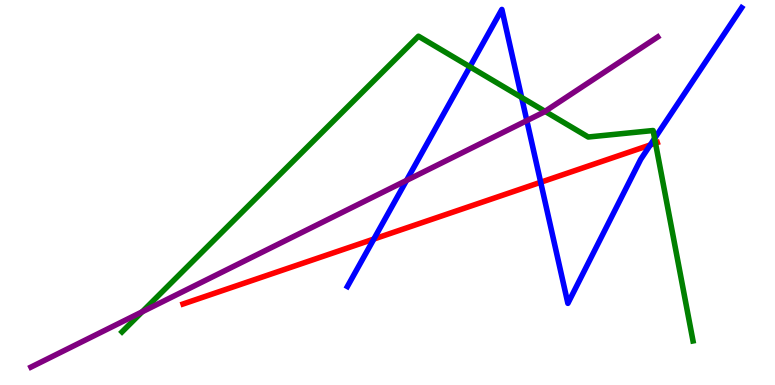[{'lines': ['blue', 'red'], 'intersections': [{'x': 4.82, 'y': 3.79}, {'x': 6.98, 'y': 5.27}, {'x': 8.39, 'y': 6.24}]}, {'lines': ['green', 'red'], 'intersections': [{'x': 8.46, 'y': 6.28}]}, {'lines': ['purple', 'red'], 'intersections': []}, {'lines': ['blue', 'green'], 'intersections': [{'x': 6.06, 'y': 8.27}, {'x': 6.73, 'y': 7.47}, {'x': 8.45, 'y': 6.4}]}, {'lines': ['blue', 'purple'], 'intersections': [{'x': 5.25, 'y': 5.31}, {'x': 6.8, 'y': 6.87}]}, {'lines': ['green', 'purple'], 'intersections': [{'x': 1.83, 'y': 1.9}, {'x': 7.03, 'y': 7.11}]}]